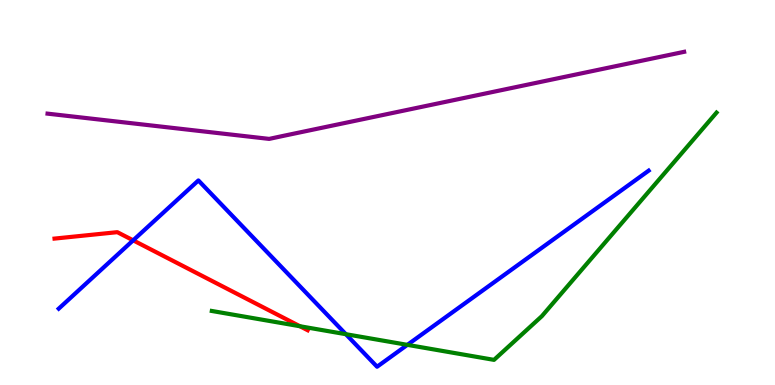[{'lines': ['blue', 'red'], 'intersections': [{'x': 1.72, 'y': 3.76}]}, {'lines': ['green', 'red'], 'intersections': [{'x': 3.87, 'y': 1.53}]}, {'lines': ['purple', 'red'], 'intersections': []}, {'lines': ['blue', 'green'], 'intersections': [{'x': 4.46, 'y': 1.32}, {'x': 5.26, 'y': 1.04}]}, {'lines': ['blue', 'purple'], 'intersections': []}, {'lines': ['green', 'purple'], 'intersections': []}]